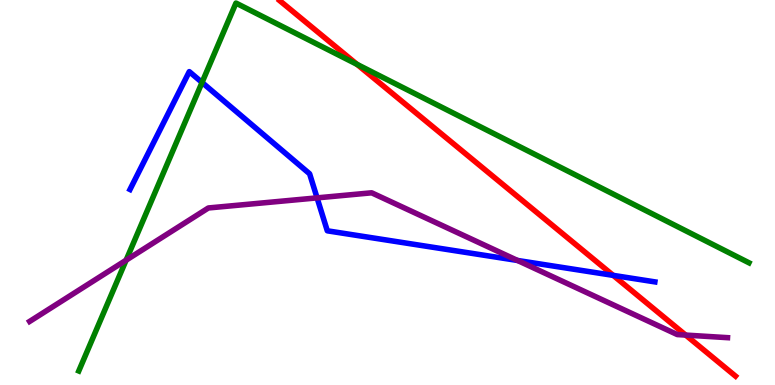[{'lines': ['blue', 'red'], 'intersections': [{'x': 7.91, 'y': 2.85}]}, {'lines': ['green', 'red'], 'intersections': [{'x': 4.61, 'y': 8.33}]}, {'lines': ['purple', 'red'], 'intersections': [{'x': 8.85, 'y': 1.3}]}, {'lines': ['blue', 'green'], 'intersections': [{'x': 2.61, 'y': 7.86}]}, {'lines': ['blue', 'purple'], 'intersections': [{'x': 4.09, 'y': 4.86}, {'x': 6.68, 'y': 3.23}]}, {'lines': ['green', 'purple'], 'intersections': [{'x': 1.63, 'y': 3.24}]}]